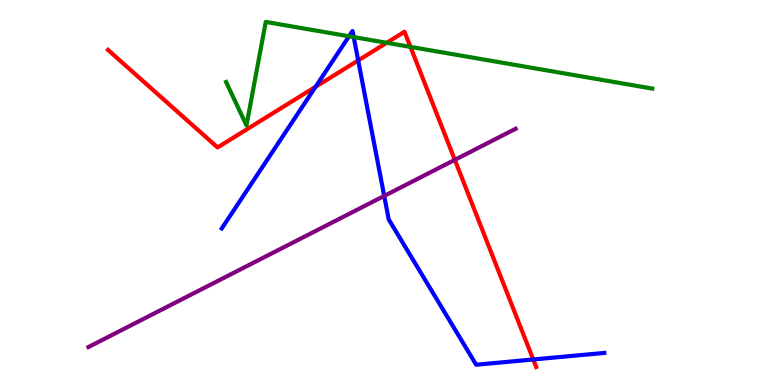[{'lines': ['blue', 'red'], 'intersections': [{'x': 4.07, 'y': 7.75}, {'x': 4.62, 'y': 8.43}, {'x': 6.88, 'y': 0.663}]}, {'lines': ['green', 'red'], 'intersections': [{'x': 4.99, 'y': 8.89}, {'x': 5.3, 'y': 8.78}]}, {'lines': ['purple', 'red'], 'intersections': [{'x': 5.87, 'y': 5.85}]}, {'lines': ['blue', 'green'], 'intersections': [{'x': 4.5, 'y': 9.06}, {'x': 4.56, 'y': 9.04}]}, {'lines': ['blue', 'purple'], 'intersections': [{'x': 4.96, 'y': 4.91}]}, {'lines': ['green', 'purple'], 'intersections': []}]